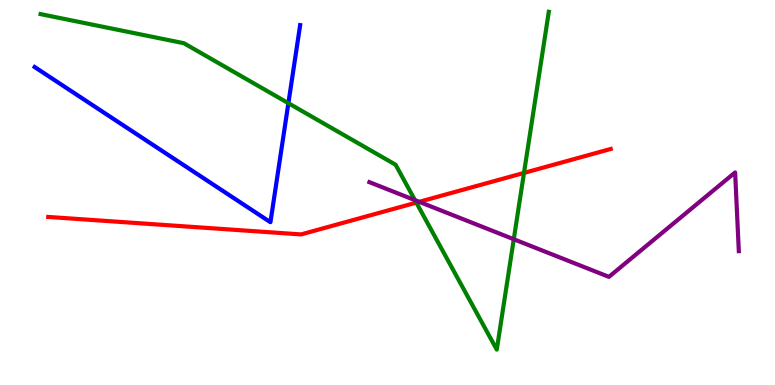[{'lines': ['blue', 'red'], 'intersections': []}, {'lines': ['green', 'red'], 'intersections': [{'x': 5.37, 'y': 4.74}, {'x': 6.76, 'y': 5.51}]}, {'lines': ['purple', 'red'], 'intersections': [{'x': 5.41, 'y': 4.76}]}, {'lines': ['blue', 'green'], 'intersections': [{'x': 3.72, 'y': 7.32}]}, {'lines': ['blue', 'purple'], 'intersections': []}, {'lines': ['green', 'purple'], 'intersections': [{'x': 5.35, 'y': 4.8}, {'x': 6.63, 'y': 3.79}]}]